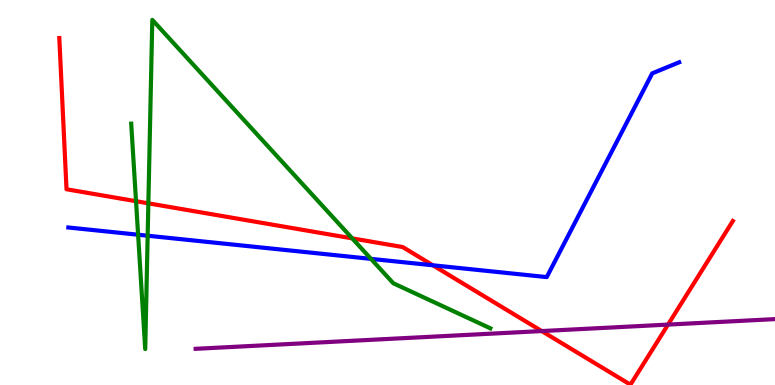[{'lines': ['blue', 'red'], 'intersections': [{'x': 5.59, 'y': 3.11}]}, {'lines': ['green', 'red'], 'intersections': [{'x': 1.76, 'y': 4.77}, {'x': 1.91, 'y': 4.72}, {'x': 4.55, 'y': 3.81}]}, {'lines': ['purple', 'red'], 'intersections': [{'x': 6.99, 'y': 1.4}, {'x': 8.62, 'y': 1.57}]}, {'lines': ['blue', 'green'], 'intersections': [{'x': 1.78, 'y': 3.9}, {'x': 1.91, 'y': 3.88}, {'x': 4.79, 'y': 3.28}]}, {'lines': ['blue', 'purple'], 'intersections': []}, {'lines': ['green', 'purple'], 'intersections': []}]